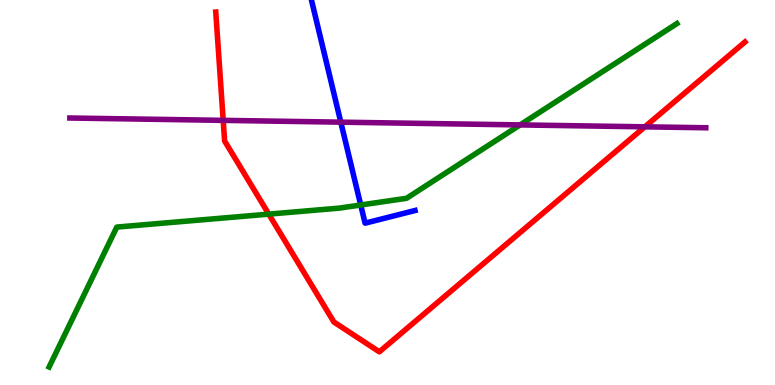[{'lines': ['blue', 'red'], 'intersections': []}, {'lines': ['green', 'red'], 'intersections': [{'x': 3.47, 'y': 4.44}]}, {'lines': ['purple', 'red'], 'intersections': [{'x': 2.88, 'y': 6.87}, {'x': 8.32, 'y': 6.71}]}, {'lines': ['blue', 'green'], 'intersections': [{'x': 4.65, 'y': 4.68}]}, {'lines': ['blue', 'purple'], 'intersections': [{'x': 4.4, 'y': 6.83}]}, {'lines': ['green', 'purple'], 'intersections': [{'x': 6.71, 'y': 6.76}]}]